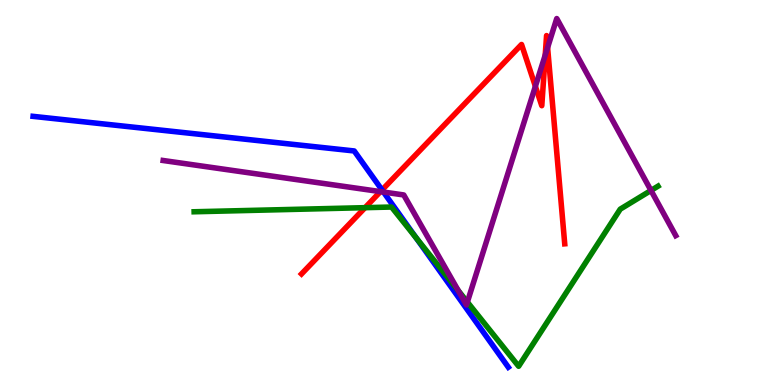[{'lines': ['blue', 'red'], 'intersections': [{'x': 4.93, 'y': 5.07}]}, {'lines': ['green', 'red'], 'intersections': [{'x': 4.71, 'y': 4.61}]}, {'lines': ['purple', 'red'], 'intersections': [{'x': 4.91, 'y': 5.02}, {'x': 6.91, 'y': 7.76}, {'x': 7.04, 'y': 8.57}, {'x': 7.07, 'y': 8.76}]}, {'lines': ['blue', 'green'], 'intersections': [{'x': 5.37, 'y': 3.82}]}, {'lines': ['blue', 'purple'], 'intersections': [{'x': 4.95, 'y': 5.01}]}, {'lines': ['green', 'purple'], 'intersections': [{'x': 5.91, 'y': 2.45}, {'x': 6.03, 'y': 2.15}, {'x': 8.4, 'y': 5.05}]}]